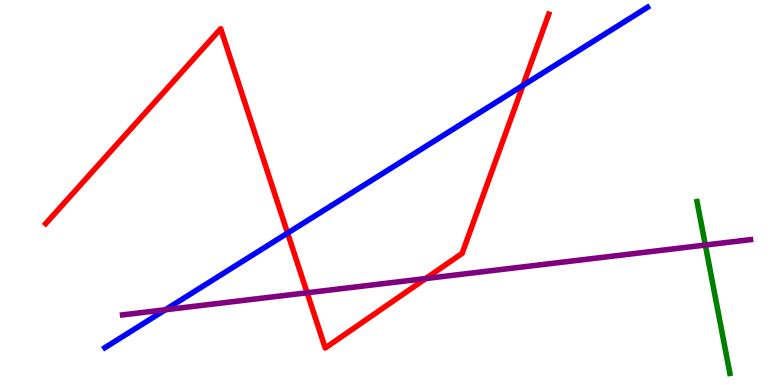[{'lines': ['blue', 'red'], 'intersections': [{'x': 3.71, 'y': 3.95}, {'x': 6.75, 'y': 7.78}]}, {'lines': ['green', 'red'], 'intersections': []}, {'lines': ['purple', 'red'], 'intersections': [{'x': 3.96, 'y': 2.4}, {'x': 5.49, 'y': 2.76}]}, {'lines': ['blue', 'green'], 'intersections': []}, {'lines': ['blue', 'purple'], 'intersections': [{'x': 2.13, 'y': 1.95}]}, {'lines': ['green', 'purple'], 'intersections': [{'x': 9.1, 'y': 3.64}]}]